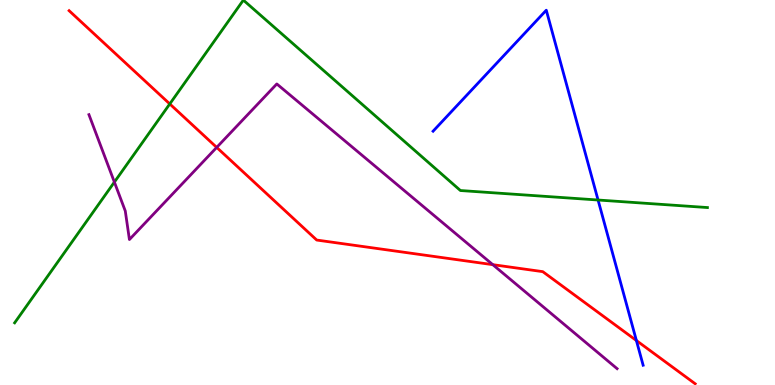[{'lines': ['blue', 'red'], 'intersections': [{'x': 8.21, 'y': 1.16}]}, {'lines': ['green', 'red'], 'intersections': [{'x': 2.19, 'y': 7.3}]}, {'lines': ['purple', 'red'], 'intersections': [{'x': 2.8, 'y': 6.17}, {'x': 6.36, 'y': 3.13}]}, {'lines': ['blue', 'green'], 'intersections': [{'x': 7.72, 'y': 4.8}]}, {'lines': ['blue', 'purple'], 'intersections': []}, {'lines': ['green', 'purple'], 'intersections': [{'x': 1.48, 'y': 5.27}]}]